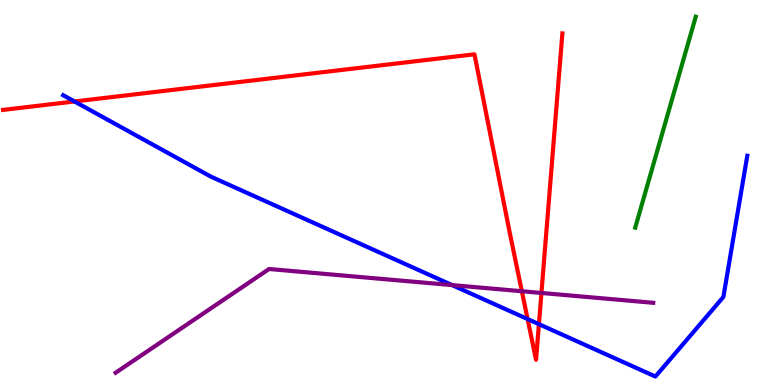[{'lines': ['blue', 'red'], 'intersections': [{'x': 0.961, 'y': 7.36}, {'x': 6.81, 'y': 1.71}, {'x': 6.95, 'y': 1.58}]}, {'lines': ['green', 'red'], 'intersections': []}, {'lines': ['purple', 'red'], 'intersections': [{'x': 6.73, 'y': 2.44}, {'x': 6.99, 'y': 2.39}]}, {'lines': ['blue', 'green'], 'intersections': []}, {'lines': ['blue', 'purple'], 'intersections': [{'x': 5.83, 'y': 2.59}]}, {'lines': ['green', 'purple'], 'intersections': []}]